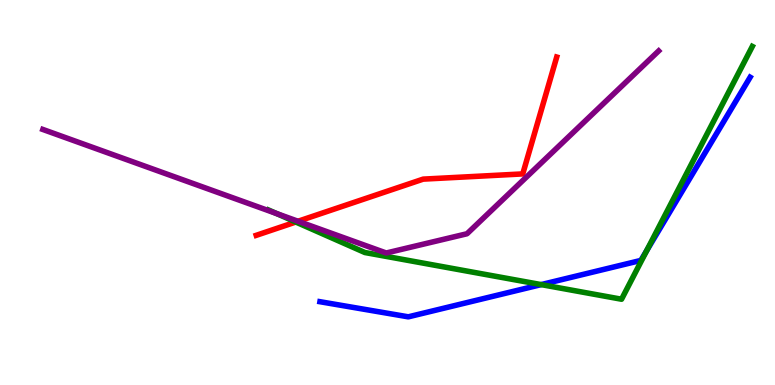[{'lines': ['blue', 'red'], 'intersections': []}, {'lines': ['green', 'red'], 'intersections': [{'x': 3.82, 'y': 4.23}]}, {'lines': ['purple', 'red'], 'intersections': [{'x': 3.85, 'y': 4.25}]}, {'lines': ['blue', 'green'], 'intersections': [{'x': 6.98, 'y': 2.61}, {'x': 8.34, 'y': 3.49}]}, {'lines': ['blue', 'purple'], 'intersections': []}, {'lines': ['green', 'purple'], 'intersections': [{'x': 3.57, 'y': 4.45}]}]